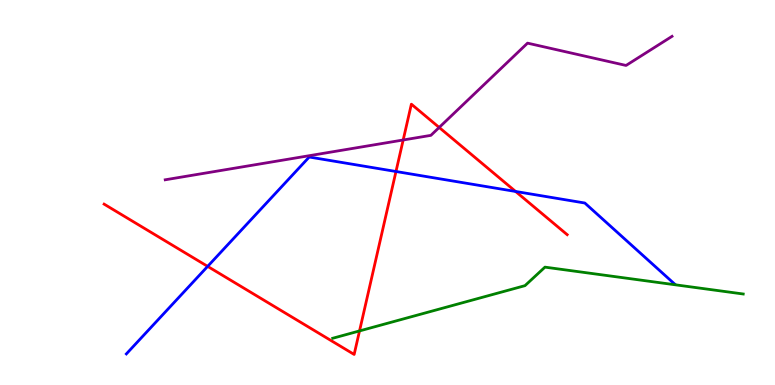[{'lines': ['blue', 'red'], 'intersections': [{'x': 2.68, 'y': 3.08}, {'x': 5.11, 'y': 5.55}, {'x': 6.65, 'y': 5.03}]}, {'lines': ['green', 'red'], 'intersections': [{'x': 4.64, 'y': 1.4}]}, {'lines': ['purple', 'red'], 'intersections': [{'x': 5.2, 'y': 6.36}, {'x': 5.67, 'y': 6.69}]}, {'lines': ['blue', 'green'], 'intersections': []}, {'lines': ['blue', 'purple'], 'intersections': []}, {'lines': ['green', 'purple'], 'intersections': []}]